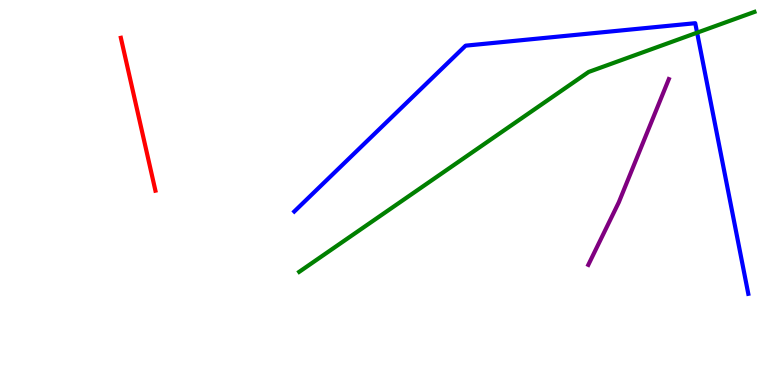[{'lines': ['blue', 'red'], 'intersections': []}, {'lines': ['green', 'red'], 'intersections': []}, {'lines': ['purple', 'red'], 'intersections': []}, {'lines': ['blue', 'green'], 'intersections': [{'x': 8.99, 'y': 9.15}]}, {'lines': ['blue', 'purple'], 'intersections': []}, {'lines': ['green', 'purple'], 'intersections': []}]